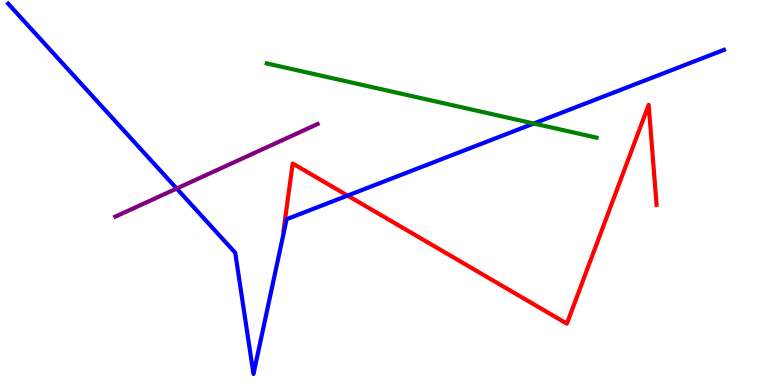[{'lines': ['blue', 'red'], 'intersections': [{'x': 4.48, 'y': 4.92}]}, {'lines': ['green', 'red'], 'intersections': []}, {'lines': ['purple', 'red'], 'intersections': []}, {'lines': ['blue', 'green'], 'intersections': [{'x': 6.89, 'y': 6.79}]}, {'lines': ['blue', 'purple'], 'intersections': [{'x': 2.28, 'y': 5.1}]}, {'lines': ['green', 'purple'], 'intersections': []}]